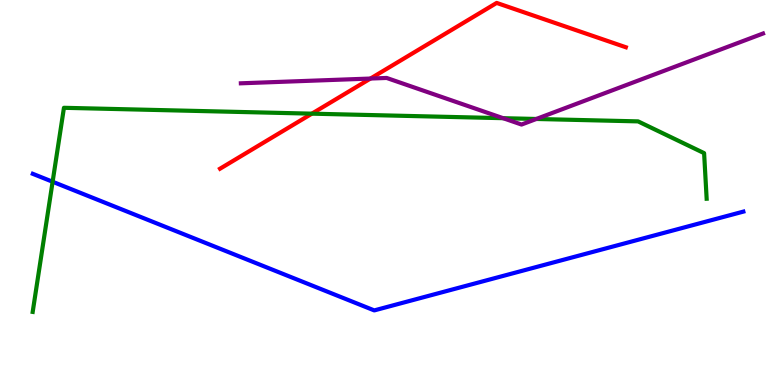[{'lines': ['blue', 'red'], 'intersections': []}, {'lines': ['green', 'red'], 'intersections': [{'x': 4.02, 'y': 7.05}]}, {'lines': ['purple', 'red'], 'intersections': [{'x': 4.78, 'y': 7.96}]}, {'lines': ['blue', 'green'], 'intersections': [{'x': 0.679, 'y': 5.28}]}, {'lines': ['blue', 'purple'], 'intersections': []}, {'lines': ['green', 'purple'], 'intersections': [{'x': 6.49, 'y': 6.93}, {'x': 6.92, 'y': 6.91}]}]